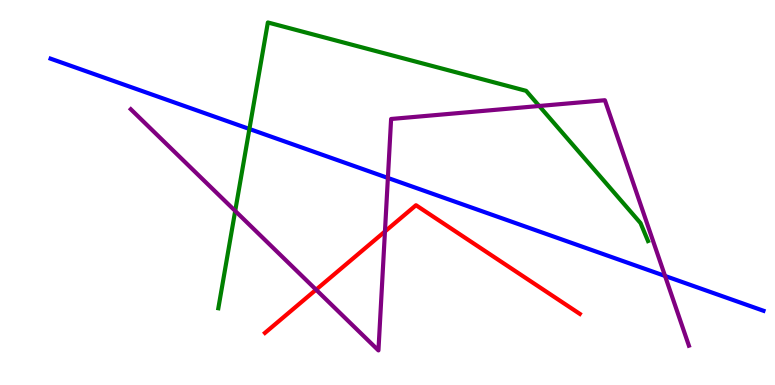[{'lines': ['blue', 'red'], 'intersections': []}, {'lines': ['green', 'red'], 'intersections': []}, {'lines': ['purple', 'red'], 'intersections': [{'x': 4.08, 'y': 2.48}, {'x': 4.97, 'y': 3.99}]}, {'lines': ['blue', 'green'], 'intersections': [{'x': 3.22, 'y': 6.65}]}, {'lines': ['blue', 'purple'], 'intersections': [{'x': 5.0, 'y': 5.38}, {'x': 8.58, 'y': 2.83}]}, {'lines': ['green', 'purple'], 'intersections': [{'x': 3.03, 'y': 4.52}, {'x': 6.96, 'y': 7.25}]}]